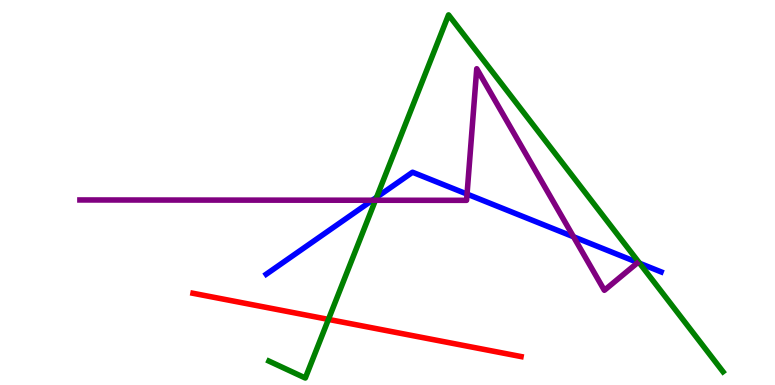[{'lines': ['blue', 'red'], 'intersections': []}, {'lines': ['green', 'red'], 'intersections': [{'x': 4.24, 'y': 1.7}]}, {'lines': ['purple', 'red'], 'intersections': []}, {'lines': ['blue', 'green'], 'intersections': [{'x': 4.86, 'y': 4.88}, {'x': 8.25, 'y': 3.16}]}, {'lines': ['blue', 'purple'], 'intersections': [{'x': 4.8, 'y': 4.8}, {'x': 6.03, 'y': 4.96}, {'x': 7.4, 'y': 3.85}]}, {'lines': ['green', 'purple'], 'intersections': [{'x': 4.84, 'y': 4.8}]}]